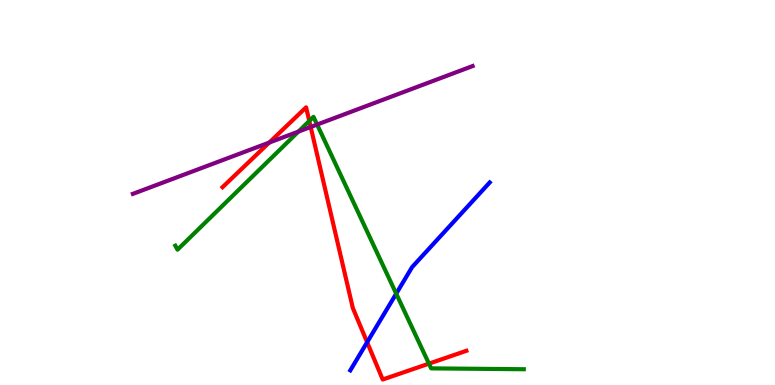[{'lines': ['blue', 'red'], 'intersections': [{'x': 4.74, 'y': 1.11}]}, {'lines': ['green', 'red'], 'intersections': [{'x': 3.99, 'y': 6.86}, {'x': 5.53, 'y': 0.555}]}, {'lines': ['purple', 'red'], 'intersections': [{'x': 3.47, 'y': 6.3}, {'x': 4.01, 'y': 6.7}]}, {'lines': ['blue', 'green'], 'intersections': [{'x': 5.11, 'y': 2.37}]}, {'lines': ['blue', 'purple'], 'intersections': []}, {'lines': ['green', 'purple'], 'intersections': [{'x': 3.85, 'y': 6.58}, {'x': 4.09, 'y': 6.76}]}]